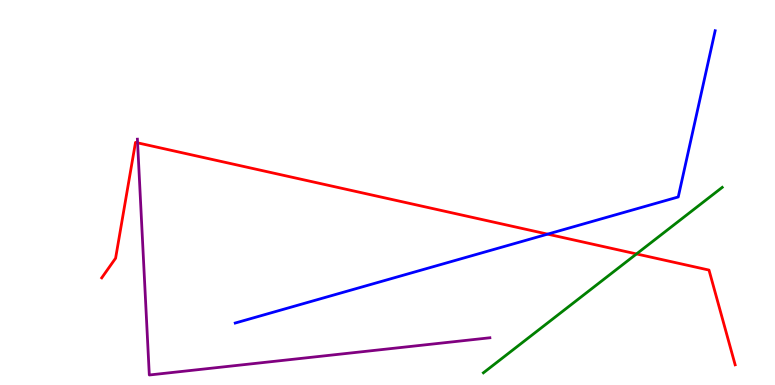[{'lines': ['blue', 'red'], 'intersections': [{'x': 7.07, 'y': 3.92}]}, {'lines': ['green', 'red'], 'intersections': [{'x': 8.21, 'y': 3.4}]}, {'lines': ['purple', 'red'], 'intersections': [{'x': 1.78, 'y': 6.29}]}, {'lines': ['blue', 'green'], 'intersections': []}, {'lines': ['blue', 'purple'], 'intersections': []}, {'lines': ['green', 'purple'], 'intersections': []}]